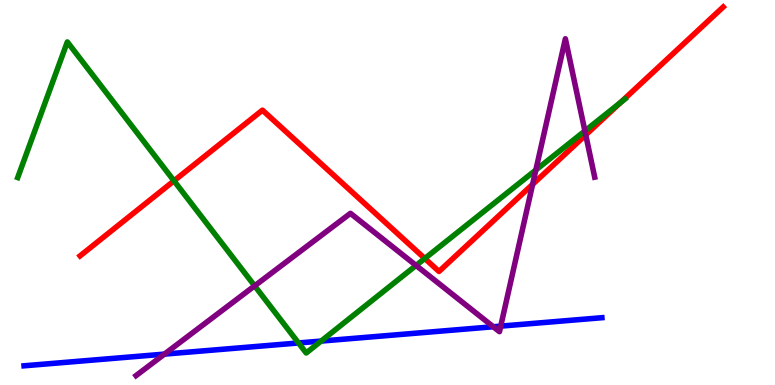[{'lines': ['blue', 'red'], 'intersections': []}, {'lines': ['green', 'red'], 'intersections': [{'x': 2.25, 'y': 5.3}, {'x': 5.48, 'y': 3.29}, {'x': 8.01, 'y': 7.34}]}, {'lines': ['purple', 'red'], 'intersections': [{'x': 6.87, 'y': 5.21}, {'x': 7.56, 'y': 6.5}]}, {'lines': ['blue', 'green'], 'intersections': [{'x': 3.85, 'y': 1.09}, {'x': 4.14, 'y': 1.14}]}, {'lines': ['blue', 'purple'], 'intersections': [{'x': 2.12, 'y': 0.802}, {'x': 6.36, 'y': 1.51}, {'x': 6.46, 'y': 1.53}]}, {'lines': ['green', 'purple'], 'intersections': [{'x': 3.29, 'y': 2.58}, {'x': 5.37, 'y': 3.11}, {'x': 6.91, 'y': 5.58}, {'x': 7.55, 'y': 6.6}]}]